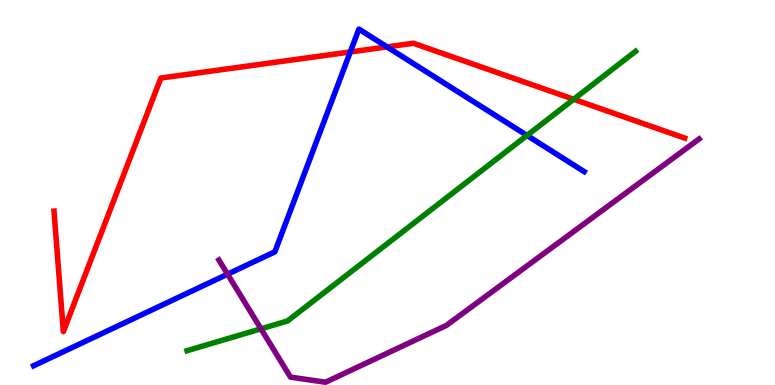[{'lines': ['blue', 'red'], 'intersections': [{'x': 4.52, 'y': 8.65}, {'x': 4.99, 'y': 8.78}]}, {'lines': ['green', 'red'], 'intersections': [{'x': 7.4, 'y': 7.42}]}, {'lines': ['purple', 'red'], 'intersections': []}, {'lines': ['blue', 'green'], 'intersections': [{'x': 6.8, 'y': 6.48}]}, {'lines': ['blue', 'purple'], 'intersections': [{'x': 2.94, 'y': 2.88}]}, {'lines': ['green', 'purple'], 'intersections': [{'x': 3.37, 'y': 1.46}]}]